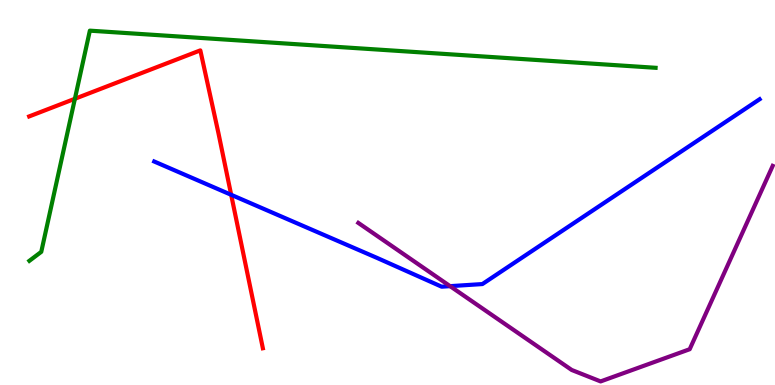[{'lines': ['blue', 'red'], 'intersections': [{'x': 2.98, 'y': 4.94}]}, {'lines': ['green', 'red'], 'intersections': [{'x': 0.966, 'y': 7.43}]}, {'lines': ['purple', 'red'], 'intersections': []}, {'lines': ['blue', 'green'], 'intersections': []}, {'lines': ['blue', 'purple'], 'intersections': [{'x': 5.81, 'y': 2.57}]}, {'lines': ['green', 'purple'], 'intersections': []}]